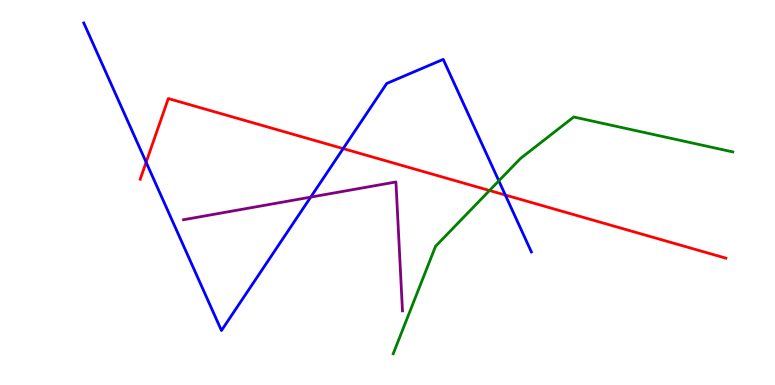[{'lines': ['blue', 'red'], 'intersections': [{'x': 1.89, 'y': 5.79}, {'x': 4.43, 'y': 6.14}, {'x': 6.52, 'y': 4.93}]}, {'lines': ['green', 'red'], 'intersections': [{'x': 6.32, 'y': 5.05}]}, {'lines': ['purple', 'red'], 'intersections': []}, {'lines': ['blue', 'green'], 'intersections': [{'x': 6.44, 'y': 5.3}]}, {'lines': ['blue', 'purple'], 'intersections': [{'x': 4.01, 'y': 4.88}]}, {'lines': ['green', 'purple'], 'intersections': []}]